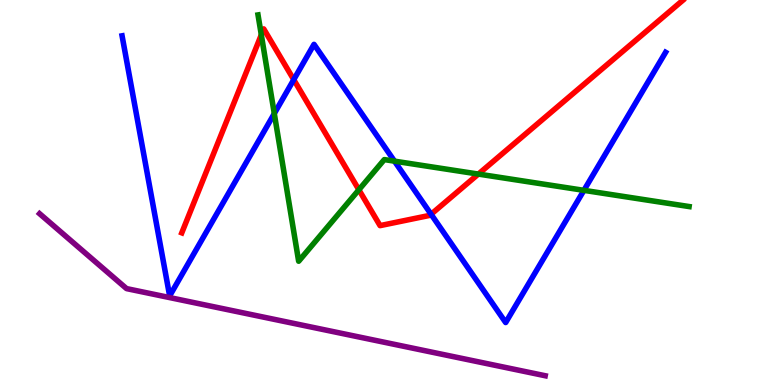[{'lines': ['blue', 'red'], 'intersections': [{'x': 3.79, 'y': 7.93}, {'x': 5.56, 'y': 4.43}]}, {'lines': ['green', 'red'], 'intersections': [{'x': 3.37, 'y': 9.1}, {'x': 4.63, 'y': 5.07}, {'x': 6.17, 'y': 5.48}]}, {'lines': ['purple', 'red'], 'intersections': []}, {'lines': ['blue', 'green'], 'intersections': [{'x': 3.54, 'y': 7.05}, {'x': 5.09, 'y': 5.81}, {'x': 7.53, 'y': 5.06}]}, {'lines': ['blue', 'purple'], 'intersections': []}, {'lines': ['green', 'purple'], 'intersections': []}]